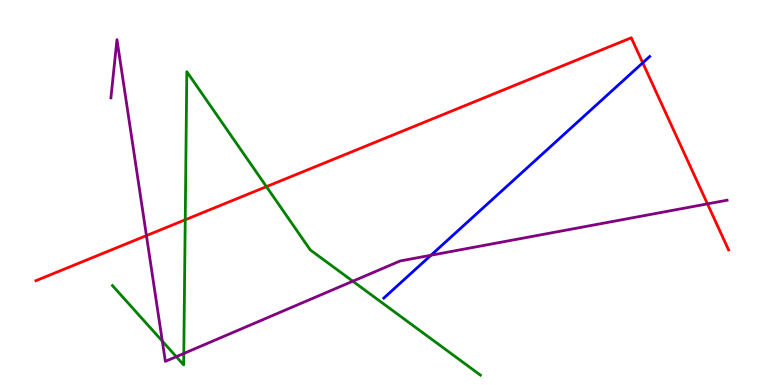[{'lines': ['blue', 'red'], 'intersections': [{'x': 8.29, 'y': 8.37}]}, {'lines': ['green', 'red'], 'intersections': [{'x': 2.39, 'y': 4.29}, {'x': 3.44, 'y': 5.15}]}, {'lines': ['purple', 'red'], 'intersections': [{'x': 1.89, 'y': 3.88}, {'x': 9.13, 'y': 4.7}]}, {'lines': ['blue', 'green'], 'intersections': []}, {'lines': ['blue', 'purple'], 'intersections': [{'x': 5.56, 'y': 3.37}]}, {'lines': ['green', 'purple'], 'intersections': [{'x': 2.09, 'y': 1.14}, {'x': 2.27, 'y': 0.735}, {'x': 2.37, 'y': 0.819}, {'x': 4.55, 'y': 2.7}]}]